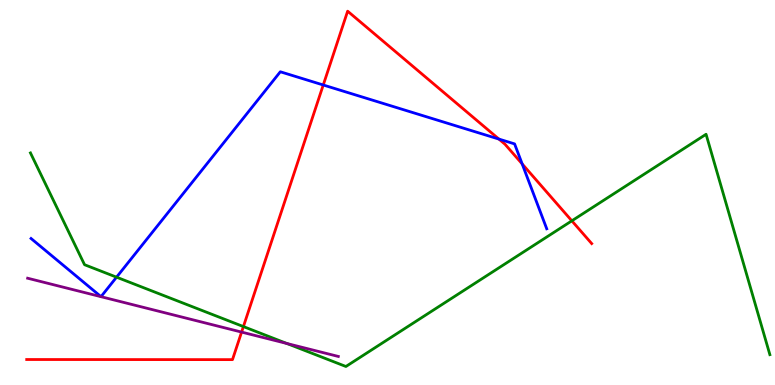[{'lines': ['blue', 'red'], 'intersections': [{'x': 4.17, 'y': 7.79}, {'x': 6.44, 'y': 6.39}, {'x': 6.74, 'y': 5.74}]}, {'lines': ['green', 'red'], 'intersections': [{'x': 3.14, 'y': 1.52}, {'x': 7.38, 'y': 4.26}]}, {'lines': ['purple', 'red'], 'intersections': [{'x': 3.12, 'y': 1.37}]}, {'lines': ['blue', 'green'], 'intersections': [{'x': 1.5, 'y': 2.8}]}, {'lines': ['blue', 'purple'], 'intersections': []}, {'lines': ['green', 'purple'], 'intersections': [{'x': 3.7, 'y': 1.08}]}]